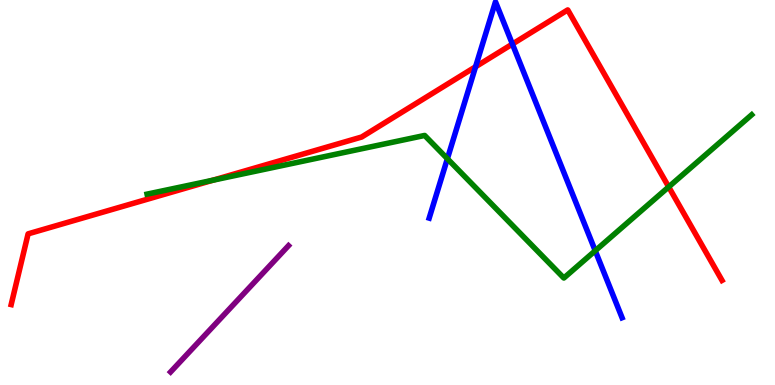[{'lines': ['blue', 'red'], 'intersections': [{'x': 6.14, 'y': 8.27}, {'x': 6.61, 'y': 8.86}]}, {'lines': ['green', 'red'], 'intersections': [{'x': 2.75, 'y': 5.32}, {'x': 8.63, 'y': 5.15}]}, {'lines': ['purple', 'red'], 'intersections': []}, {'lines': ['blue', 'green'], 'intersections': [{'x': 5.77, 'y': 5.88}, {'x': 7.68, 'y': 3.49}]}, {'lines': ['blue', 'purple'], 'intersections': []}, {'lines': ['green', 'purple'], 'intersections': []}]